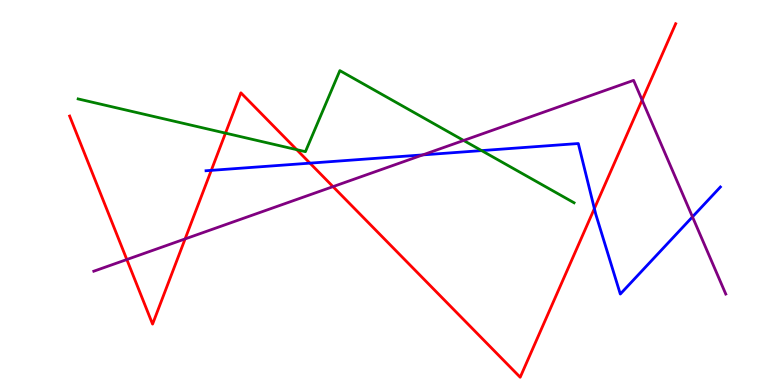[{'lines': ['blue', 'red'], 'intersections': [{'x': 2.73, 'y': 5.58}, {'x': 4.0, 'y': 5.76}, {'x': 7.67, 'y': 4.58}]}, {'lines': ['green', 'red'], 'intersections': [{'x': 2.91, 'y': 6.54}, {'x': 3.83, 'y': 6.11}]}, {'lines': ['purple', 'red'], 'intersections': [{'x': 1.64, 'y': 3.26}, {'x': 2.39, 'y': 3.79}, {'x': 4.3, 'y': 5.15}, {'x': 8.29, 'y': 7.4}]}, {'lines': ['blue', 'green'], 'intersections': [{'x': 6.21, 'y': 6.09}]}, {'lines': ['blue', 'purple'], 'intersections': [{'x': 5.46, 'y': 5.98}, {'x': 8.94, 'y': 4.37}]}, {'lines': ['green', 'purple'], 'intersections': [{'x': 5.98, 'y': 6.35}]}]